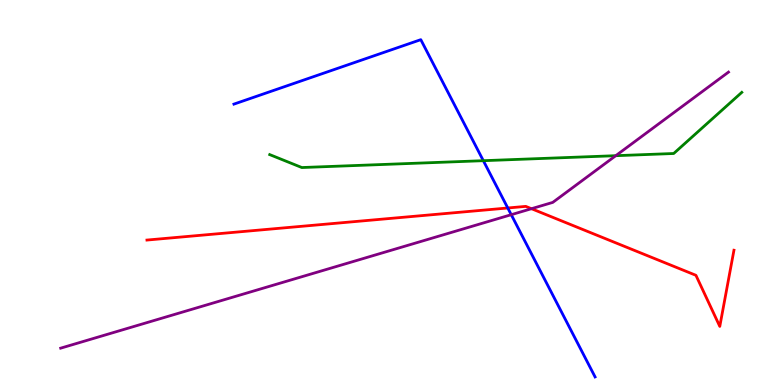[{'lines': ['blue', 'red'], 'intersections': [{'x': 6.55, 'y': 4.6}]}, {'lines': ['green', 'red'], 'intersections': []}, {'lines': ['purple', 'red'], 'intersections': [{'x': 6.86, 'y': 4.58}]}, {'lines': ['blue', 'green'], 'intersections': [{'x': 6.24, 'y': 5.83}]}, {'lines': ['blue', 'purple'], 'intersections': [{'x': 6.6, 'y': 4.42}]}, {'lines': ['green', 'purple'], 'intersections': [{'x': 7.95, 'y': 5.96}]}]